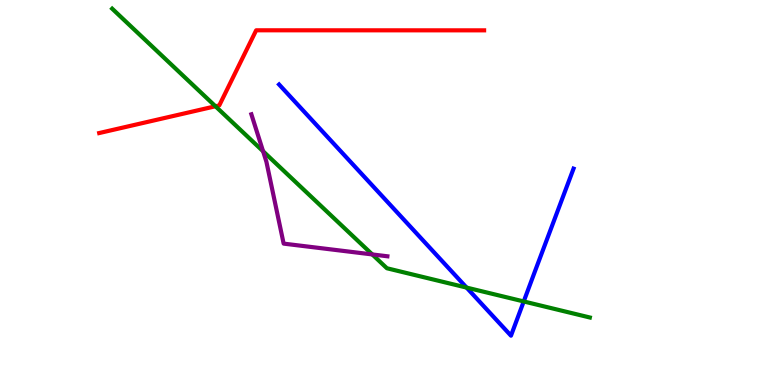[{'lines': ['blue', 'red'], 'intersections': []}, {'lines': ['green', 'red'], 'intersections': [{'x': 2.78, 'y': 7.24}]}, {'lines': ['purple', 'red'], 'intersections': []}, {'lines': ['blue', 'green'], 'intersections': [{'x': 6.02, 'y': 2.53}, {'x': 6.76, 'y': 2.17}]}, {'lines': ['blue', 'purple'], 'intersections': []}, {'lines': ['green', 'purple'], 'intersections': [{'x': 3.39, 'y': 6.07}, {'x': 4.8, 'y': 3.39}]}]